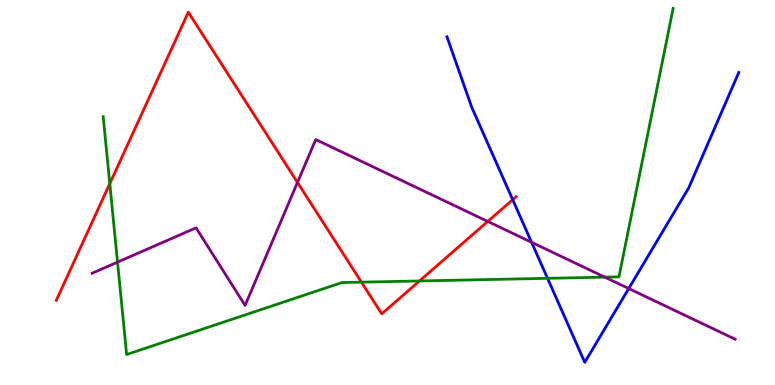[{'lines': ['blue', 'red'], 'intersections': [{'x': 6.62, 'y': 4.81}]}, {'lines': ['green', 'red'], 'intersections': [{'x': 1.42, 'y': 5.23}, {'x': 4.66, 'y': 2.67}, {'x': 5.41, 'y': 2.7}]}, {'lines': ['purple', 'red'], 'intersections': [{'x': 3.84, 'y': 5.26}, {'x': 6.29, 'y': 4.25}]}, {'lines': ['blue', 'green'], 'intersections': [{'x': 7.06, 'y': 2.77}]}, {'lines': ['blue', 'purple'], 'intersections': [{'x': 6.86, 'y': 3.71}, {'x': 8.11, 'y': 2.51}]}, {'lines': ['green', 'purple'], 'intersections': [{'x': 1.52, 'y': 3.19}, {'x': 7.8, 'y': 2.8}]}]